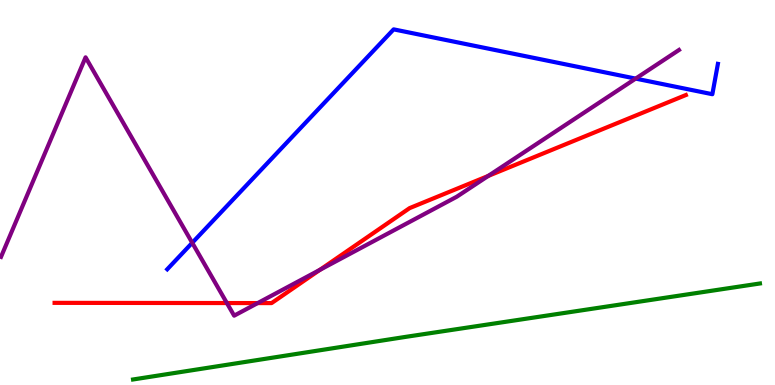[{'lines': ['blue', 'red'], 'intersections': []}, {'lines': ['green', 'red'], 'intersections': []}, {'lines': ['purple', 'red'], 'intersections': [{'x': 2.93, 'y': 2.13}, {'x': 3.33, 'y': 2.13}, {'x': 4.13, 'y': 2.99}, {'x': 6.3, 'y': 5.43}]}, {'lines': ['blue', 'green'], 'intersections': []}, {'lines': ['blue', 'purple'], 'intersections': [{'x': 2.48, 'y': 3.69}, {'x': 8.2, 'y': 7.96}]}, {'lines': ['green', 'purple'], 'intersections': []}]